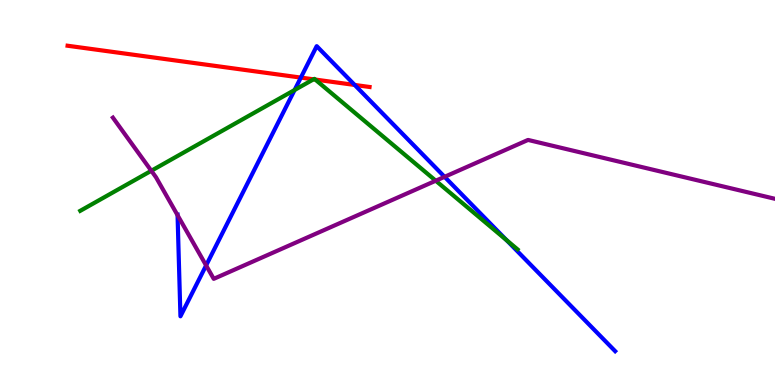[{'lines': ['blue', 'red'], 'intersections': [{'x': 3.88, 'y': 7.98}, {'x': 4.58, 'y': 7.79}]}, {'lines': ['green', 'red'], 'intersections': [{'x': 4.05, 'y': 7.94}, {'x': 4.07, 'y': 7.93}]}, {'lines': ['purple', 'red'], 'intersections': []}, {'lines': ['blue', 'green'], 'intersections': [{'x': 3.8, 'y': 7.66}, {'x': 6.54, 'y': 3.76}]}, {'lines': ['blue', 'purple'], 'intersections': [{'x': 2.29, 'y': 4.41}, {'x': 2.66, 'y': 3.11}, {'x': 5.74, 'y': 5.41}]}, {'lines': ['green', 'purple'], 'intersections': [{'x': 1.95, 'y': 5.56}, {'x': 5.62, 'y': 5.31}]}]